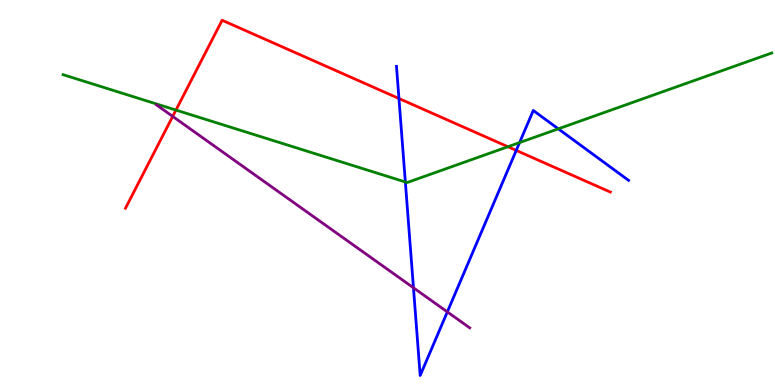[{'lines': ['blue', 'red'], 'intersections': [{'x': 5.15, 'y': 7.44}, {'x': 6.66, 'y': 6.09}]}, {'lines': ['green', 'red'], 'intersections': [{'x': 2.27, 'y': 7.14}, {'x': 6.55, 'y': 6.19}]}, {'lines': ['purple', 'red'], 'intersections': [{'x': 2.23, 'y': 6.98}]}, {'lines': ['blue', 'green'], 'intersections': [{'x': 5.23, 'y': 5.27}, {'x': 6.7, 'y': 6.3}, {'x': 7.2, 'y': 6.65}]}, {'lines': ['blue', 'purple'], 'intersections': [{'x': 5.33, 'y': 2.53}, {'x': 5.77, 'y': 1.9}]}, {'lines': ['green', 'purple'], 'intersections': []}]